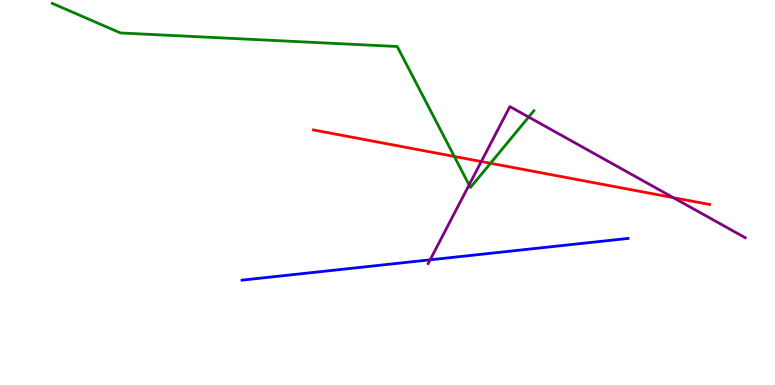[{'lines': ['blue', 'red'], 'intersections': []}, {'lines': ['green', 'red'], 'intersections': [{'x': 5.86, 'y': 5.94}, {'x': 6.33, 'y': 5.76}]}, {'lines': ['purple', 'red'], 'intersections': [{'x': 6.21, 'y': 5.8}, {'x': 8.69, 'y': 4.87}]}, {'lines': ['blue', 'green'], 'intersections': []}, {'lines': ['blue', 'purple'], 'intersections': [{'x': 5.55, 'y': 3.25}]}, {'lines': ['green', 'purple'], 'intersections': [{'x': 6.05, 'y': 5.2}, {'x': 6.82, 'y': 6.96}]}]